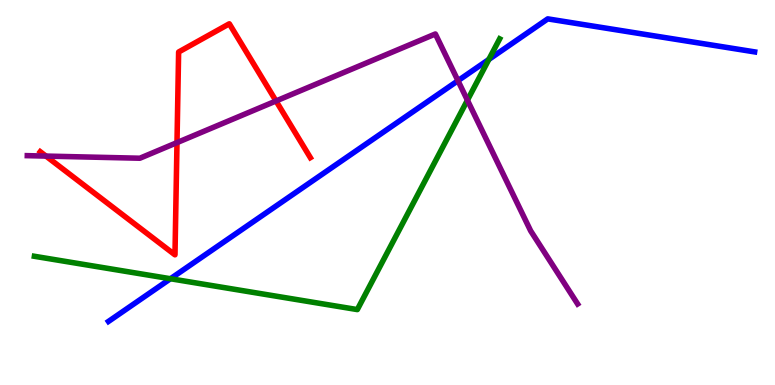[{'lines': ['blue', 'red'], 'intersections': []}, {'lines': ['green', 'red'], 'intersections': []}, {'lines': ['purple', 'red'], 'intersections': [{'x': 0.593, 'y': 5.95}, {'x': 2.28, 'y': 6.3}, {'x': 3.56, 'y': 7.38}]}, {'lines': ['blue', 'green'], 'intersections': [{'x': 2.2, 'y': 2.76}, {'x': 6.31, 'y': 8.46}]}, {'lines': ['blue', 'purple'], 'intersections': [{'x': 5.91, 'y': 7.9}]}, {'lines': ['green', 'purple'], 'intersections': [{'x': 6.03, 'y': 7.4}]}]